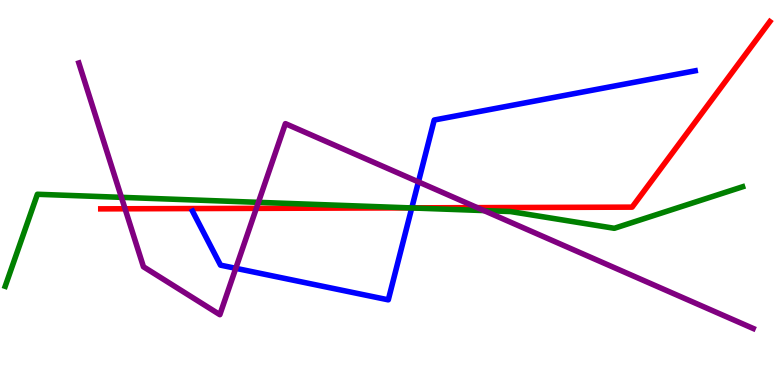[{'lines': ['blue', 'red'], 'intersections': [{'x': 5.31, 'y': 4.6}]}, {'lines': ['green', 'red'], 'intersections': [{'x': 5.28, 'y': 4.6}]}, {'lines': ['purple', 'red'], 'intersections': [{'x': 1.61, 'y': 4.58}, {'x': 3.31, 'y': 4.59}, {'x': 6.16, 'y': 4.61}]}, {'lines': ['blue', 'green'], 'intersections': [{'x': 5.31, 'y': 4.6}]}, {'lines': ['blue', 'purple'], 'intersections': [{'x': 3.04, 'y': 3.03}, {'x': 5.4, 'y': 5.28}]}, {'lines': ['green', 'purple'], 'intersections': [{'x': 1.57, 'y': 4.87}, {'x': 3.33, 'y': 4.74}, {'x': 6.24, 'y': 4.53}]}]